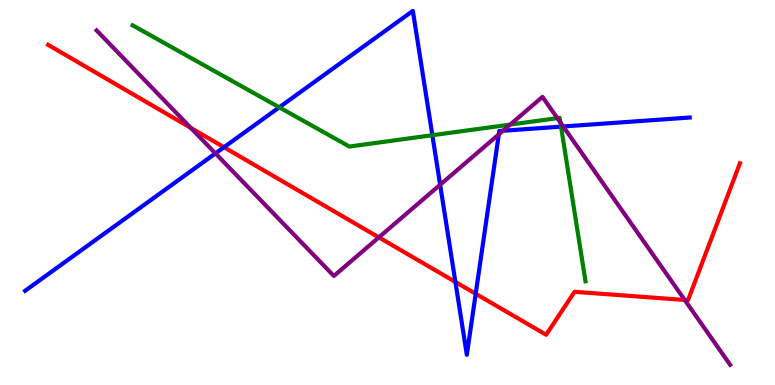[{'lines': ['blue', 'red'], 'intersections': [{'x': 2.89, 'y': 6.18}, {'x': 5.88, 'y': 2.68}, {'x': 6.14, 'y': 2.37}]}, {'lines': ['green', 'red'], 'intersections': []}, {'lines': ['purple', 'red'], 'intersections': [{'x': 2.46, 'y': 6.68}, {'x': 4.89, 'y': 3.83}, {'x': 8.84, 'y': 2.21}]}, {'lines': ['blue', 'green'], 'intersections': [{'x': 3.6, 'y': 7.21}, {'x': 5.58, 'y': 6.49}, {'x': 7.24, 'y': 6.71}]}, {'lines': ['blue', 'purple'], 'intersections': [{'x': 2.78, 'y': 6.02}, {'x': 5.68, 'y': 5.2}, {'x': 6.44, 'y': 6.51}, {'x': 6.49, 'y': 6.6}, {'x': 7.27, 'y': 6.71}]}, {'lines': ['green', 'purple'], 'intersections': [{'x': 6.58, 'y': 6.76}, {'x': 7.19, 'y': 6.93}, {'x': 7.23, 'y': 6.82}]}]